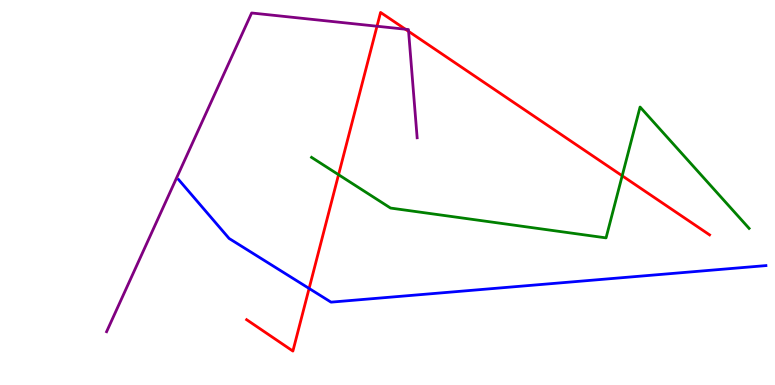[{'lines': ['blue', 'red'], 'intersections': [{'x': 3.99, 'y': 2.51}]}, {'lines': ['green', 'red'], 'intersections': [{'x': 4.37, 'y': 5.46}, {'x': 8.03, 'y': 5.43}]}, {'lines': ['purple', 'red'], 'intersections': [{'x': 4.86, 'y': 9.32}, {'x': 5.23, 'y': 9.24}, {'x': 5.27, 'y': 9.19}]}, {'lines': ['blue', 'green'], 'intersections': []}, {'lines': ['blue', 'purple'], 'intersections': []}, {'lines': ['green', 'purple'], 'intersections': []}]